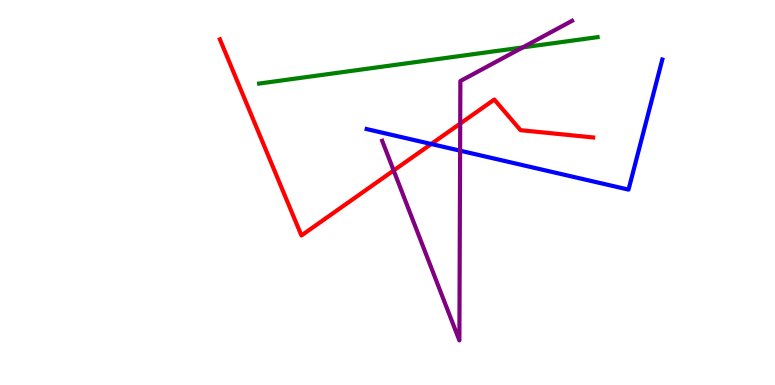[{'lines': ['blue', 'red'], 'intersections': [{'x': 5.56, 'y': 6.26}]}, {'lines': ['green', 'red'], 'intersections': []}, {'lines': ['purple', 'red'], 'intersections': [{'x': 5.08, 'y': 5.57}, {'x': 5.94, 'y': 6.79}]}, {'lines': ['blue', 'green'], 'intersections': []}, {'lines': ['blue', 'purple'], 'intersections': [{'x': 5.94, 'y': 6.09}]}, {'lines': ['green', 'purple'], 'intersections': [{'x': 6.75, 'y': 8.77}]}]